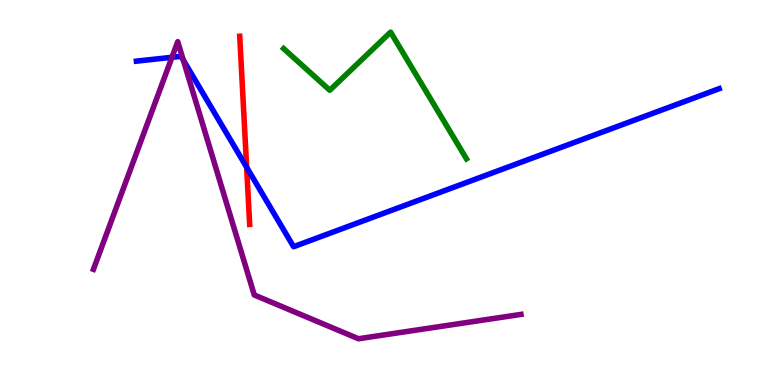[{'lines': ['blue', 'red'], 'intersections': [{'x': 3.18, 'y': 5.66}]}, {'lines': ['green', 'red'], 'intersections': []}, {'lines': ['purple', 'red'], 'intersections': []}, {'lines': ['blue', 'green'], 'intersections': []}, {'lines': ['blue', 'purple'], 'intersections': [{'x': 2.22, 'y': 8.51}, {'x': 2.36, 'y': 8.44}]}, {'lines': ['green', 'purple'], 'intersections': []}]